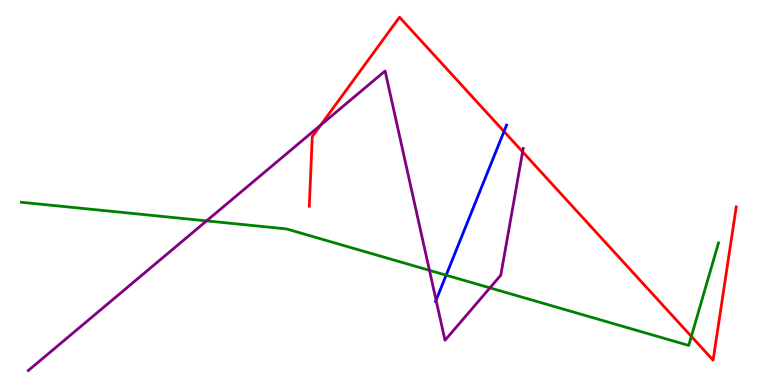[{'lines': ['blue', 'red'], 'intersections': [{'x': 6.5, 'y': 6.59}]}, {'lines': ['green', 'red'], 'intersections': [{'x': 8.92, 'y': 1.26}]}, {'lines': ['purple', 'red'], 'intersections': [{'x': 4.14, 'y': 6.75}, {'x': 6.74, 'y': 6.06}]}, {'lines': ['blue', 'green'], 'intersections': [{'x': 5.76, 'y': 2.85}]}, {'lines': ['blue', 'purple'], 'intersections': [{'x': 5.63, 'y': 2.2}]}, {'lines': ['green', 'purple'], 'intersections': [{'x': 2.67, 'y': 4.26}, {'x': 5.54, 'y': 2.98}, {'x': 6.32, 'y': 2.52}]}]